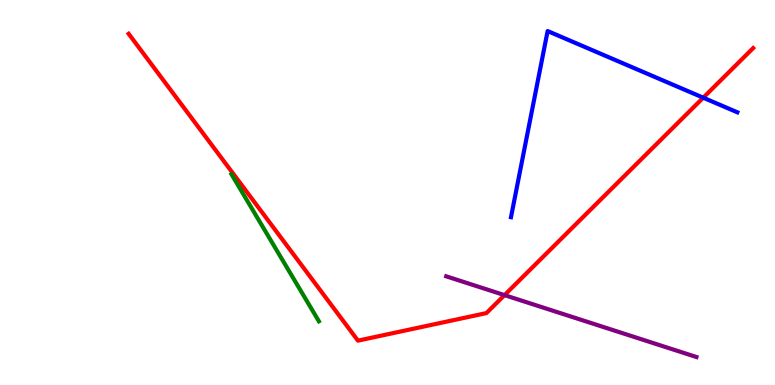[{'lines': ['blue', 'red'], 'intersections': [{'x': 9.07, 'y': 7.46}]}, {'lines': ['green', 'red'], 'intersections': []}, {'lines': ['purple', 'red'], 'intersections': [{'x': 6.51, 'y': 2.33}]}, {'lines': ['blue', 'green'], 'intersections': []}, {'lines': ['blue', 'purple'], 'intersections': []}, {'lines': ['green', 'purple'], 'intersections': []}]